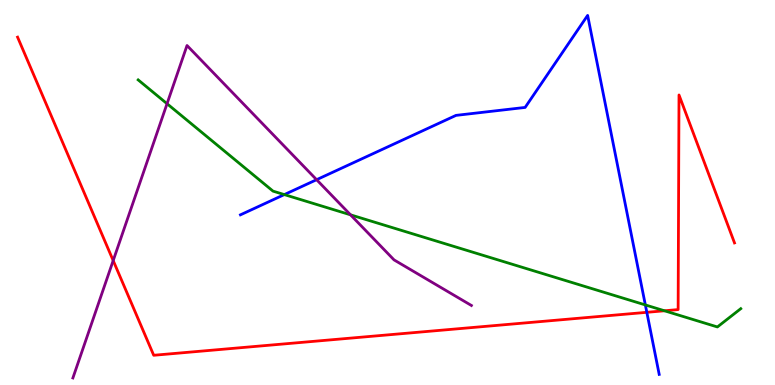[{'lines': ['blue', 'red'], 'intersections': [{'x': 8.35, 'y': 1.89}]}, {'lines': ['green', 'red'], 'intersections': [{'x': 8.57, 'y': 1.93}]}, {'lines': ['purple', 'red'], 'intersections': [{'x': 1.46, 'y': 3.23}]}, {'lines': ['blue', 'green'], 'intersections': [{'x': 3.67, 'y': 4.95}, {'x': 8.33, 'y': 2.08}]}, {'lines': ['blue', 'purple'], 'intersections': [{'x': 4.09, 'y': 5.33}]}, {'lines': ['green', 'purple'], 'intersections': [{'x': 2.16, 'y': 7.31}, {'x': 4.52, 'y': 4.42}]}]